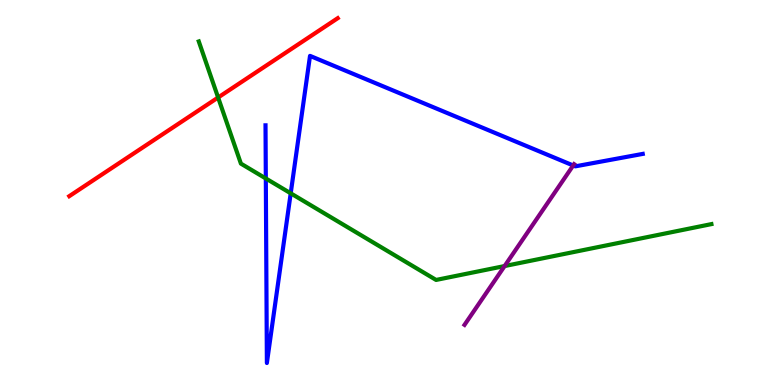[{'lines': ['blue', 'red'], 'intersections': []}, {'lines': ['green', 'red'], 'intersections': [{'x': 2.81, 'y': 7.47}]}, {'lines': ['purple', 'red'], 'intersections': []}, {'lines': ['blue', 'green'], 'intersections': [{'x': 3.43, 'y': 5.36}, {'x': 3.75, 'y': 4.98}]}, {'lines': ['blue', 'purple'], 'intersections': [{'x': 7.4, 'y': 5.7}]}, {'lines': ['green', 'purple'], 'intersections': [{'x': 6.51, 'y': 3.09}]}]